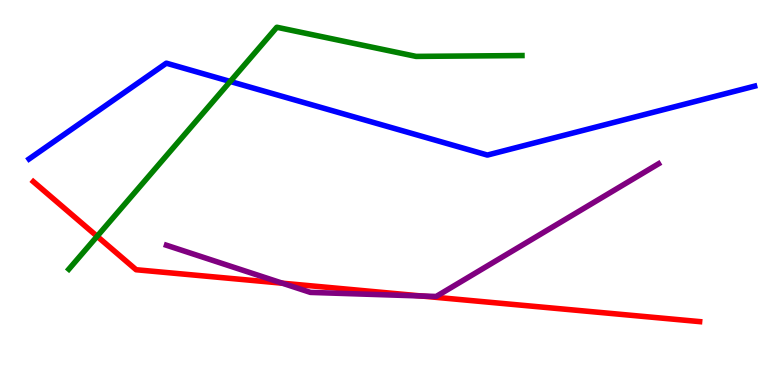[{'lines': ['blue', 'red'], 'intersections': []}, {'lines': ['green', 'red'], 'intersections': [{'x': 1.25, 'y': 3.86}]}, {'lines': ['purple', 'red'], 'intersections': [{'x': 3.64, 'y': 2.64}, {'x': 5.44, 'y': 2.31}]}, {'lines': ['blue', 'green'], 'intersections': [{'x': 2.97, 'y': 7.88}]}, {'lines': ['blue', 'purple'], 'intersections': []}, {'lines': ['green', 'purple'], 'intersections': []}]